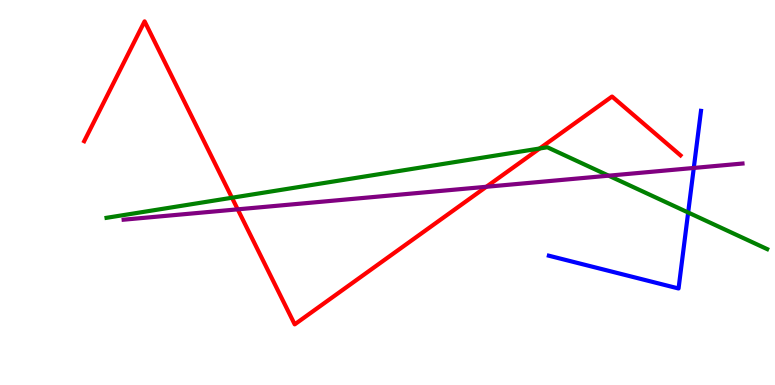[{'lines': ['blue', 'red'], 'intersections': []}, {'lines': ['green', 'red'], 'intersections': [{'x': 2.99, 'y': 4.86}, {'x': 6.96, 'y': 6.14}]}, {'lines': ['purple', 'red'], 'intersections': [{'x': 3.07, 'y': 4.56}, {'x': 6.28, 'y': 5.15}]}, {'lines': ['blue', 'green'], 'intersections': [{'x': 8.88, 'y': 4.48}]}, {'lines': ['blue', 'purple'], 'intersections': [{'x': 8.95, 'y': 5.64}]}, {'lines': ['green', 'purple'], 'intersections': [{'x': 7.85, 'y': 5.44}]}]